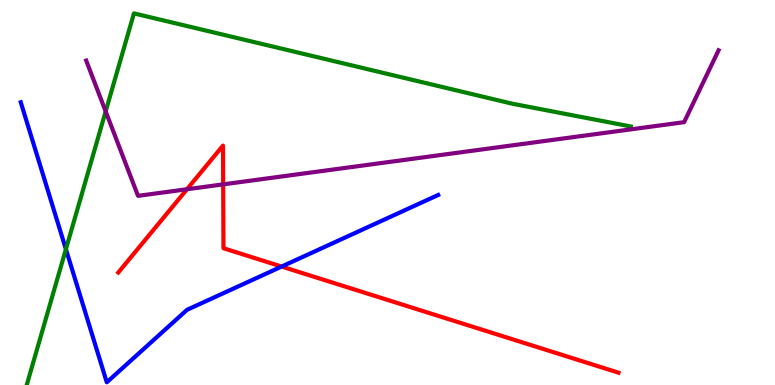[{'lines': ['blue', 'red'], 'intersections': [{'x': 3.63, 'y': 3.08}]}, {'lines': ['green', 'red'], 'intersections': []}, {'lines': ['purple', 'red'], 'intersections': [{'x': 2.41, 'y': 5.08}, {'x': 2.88, 'y': 5.21}]}, {'lines': ['blue', 'green'], 'intersections': [{'x': 0.85, 'y': 3.53}]}, {'lines': ['blue', 'purple'], 'intersections': []}, {'lines': ['green', 'purple'], 'intersections': [{'x': 1.36, 'y': 7.11}]}]